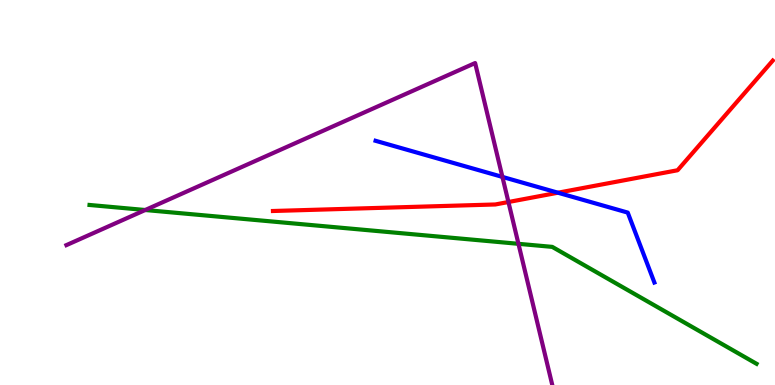[{'lines': ['blue', 'red'], 'intersections': [{'x': 7.2, 'y': 4.99}]}, {'lines': ['green', 'red'], 'intersections': []}, {'lines': ['purple', 'red'], 'intersections': [{'x': 6.56, 'y': 4.75}]}, {'lines': ['blue', 'green'], 'intersections': []}, {'lines': ['blue', 'purple'], 'intersections': [{'x': 6.48, 'y': 5.4}]}, {'lines': ['green', 'purple'], 'intersections': [{'x': 1.87, 'y': 4.55}, {'x': 6.69, 'y': 3.67}]}]